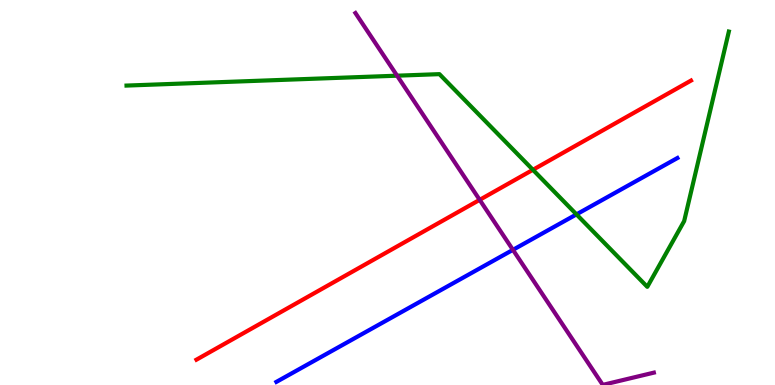[{'lines': ['blue', 'red'], 'intersections': []}, {'lines': ['green', 'red'], 'intersections': [{'x': 6.88, 'y': 5.59}]}, {'lines': ['purple', 'red'], 'intersections': [{'x': 6.19, 'y': 4.81}]}, {'lines': ['blue', 'green'], 'intersections': [{'x': 7.44, 'y': 4.43}]}, {'lines': ['blue', 'purple'], 'intersections': [{'x': 6.62, 'y': 3.51}]}, {'lines': ['green', 'purple'], 'intersections': [{'x': 5.12, 'y': 8.03}]}]